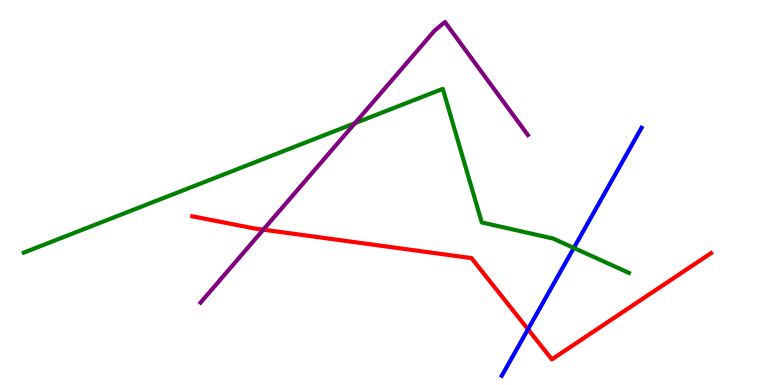[{'lines': ['blue', 'red'], 'intersections': [{'x': 6.81, 'y': 1.45}]}, {'lines': ['green', 'red'], 'intersections': []}, {'lines': ['purple', 'red'], 'intersections': [{'x': 3.4, 'y': 4.03}]}, {'lines': ['blue', 'green'], 'intersections': [{'x': 7.4, 'y': 3.56}]}, {'lines': ['blue', 'purple'], 'intersections': []}, {'lines': ['green', 'purple'], 'intersections': [{'x': 4.58, 'y': 6.8}]}]